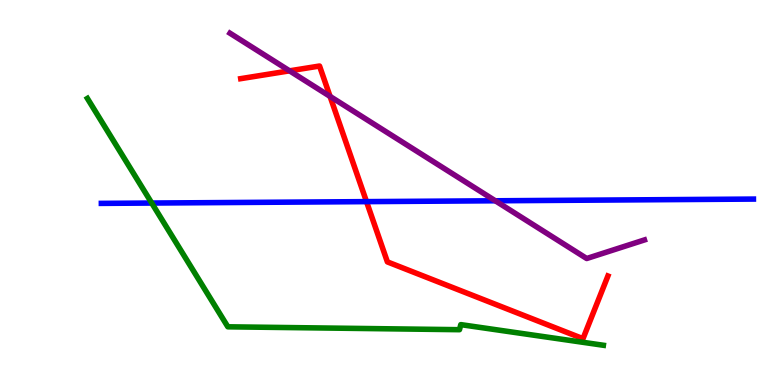[{'lines': ['blue', 'red'], 'intersections': [{'x': 4.73, 'y': 4.76}]}, {'lines': ['green', 'red'], 'intersections': []}, {'lines': ['purple', 'red'], 'intersections': [{'x': 3.74, 'y': 8.16}, {'x': 4.26, 'y': 7.5}]}, {'lines': ['blue', 'green'], 'intersections': [{'x': 1.96, 'y': 4.73}]}, {'lines': ['blue', 'purple'], 'intersections': [{'x': 6.39, 'y': 4.78}]}, {'lines': ['green', 'purple'], 'intersections': []}]